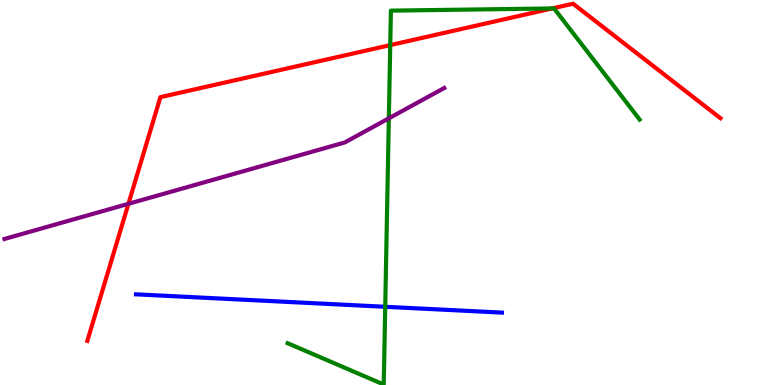[{'lines': ['blue', 'red'], 'intersections': []}, {'lines': ['green', 'red'], 'intersections': [{'x': 5.04, 'y': 8.83}, {'x': 7.12, 'y': 9.78}]}, {'lines': ['purple', 'red'], 'intersections': [{'x': 1.66, 'y': 4.71}]}, {'lines': ['blue', 'green'], 'intersections': [{'x': 4.97, 'y': 2.03}]}, {'lines': ['blue', 'purple'], 'intersections': []}, {'lines': ['green', 'purple'], 'intersections': [{'x': 5.02, 'y': 6.93}]}]